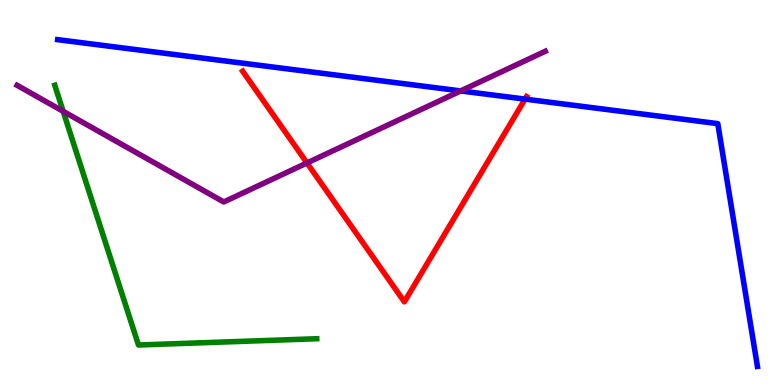[{'lines': ['blue', 'red'], 'intersections': [{'x': 6.77, 'y': 7.43}]}, {'lines': ['green', 'red'], 'intersections': []}, {'lines': ['purple', 'red'], 'intersections': [{'x': 3.96, 'y': 5.77}]}, {'lines': ['blue', 'green'], 'intersections': []}, {'lines': ['blue', 'purple'], 'intersections': [{'x': 5.94, 'y': 7.64}]}, {'lines': ['green', 'purple'], 'intersections': [{'x': 0.815, 'y': 7.11}]}]